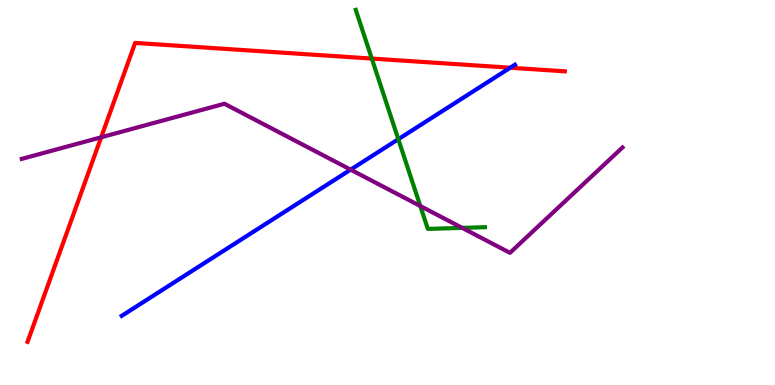[{'lines': ['blue', 'red'], 'intersections': [{'x': 6.58, 'y': 8.24}]}, {'lines': ['green', 'red'], 'intersections': [{'x': 4.8, 'y': 8.48}]}, {'lines': ['purple', 'red'], 'intersections': [{'x': 1.31, 'y': 6.43}]}, {'lines': ['blue', 'green'], 'intersections': [{'x': 5.14, 'y': 6.38}]}, {'lines': ['blue', 'purple'], 'intersections': [{'x': 4.52, 'y': 5.59}]}, {'lines': ['green', 'purple'], 'intersections': [{'x': 5.42, 'y': 4.65}, {'x': 5.96, 'y': 4.08}]}]